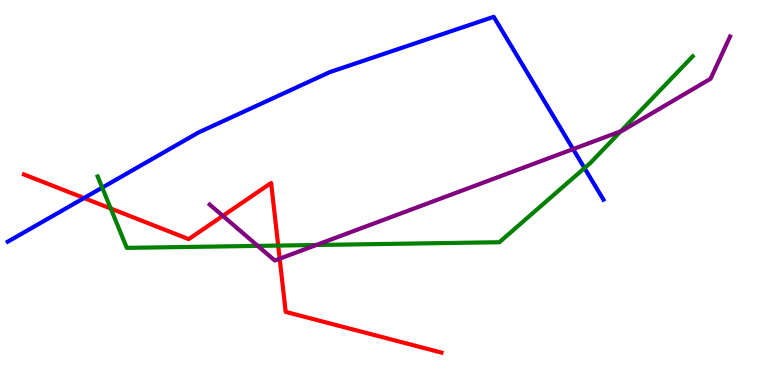[{'lines': ['blue', 'red'], 'intersections': [{'x': 1.08, 'y': 4.86}]}, {'lines': ['green', 'red'], 'intersections': [{'x': 1.43, 'y': 4.58}, {'x': 3.59, 'y': 3.62}]}, {'lines': ['purple', 'red'], 'intersections': [{'x': 2.88, 'y': 4.39}, {'x': 3.61, 'y': 3.28}]}, {'lines': ['blue', 'green'], 'intersections': [{'x': 1.32, 'y': 5.13}, {'x': 7.54, 'y': 5.63}]}, {'lines': ['blue', 'purple'], 'intersections': [{'x': 7.4, 'y': 6.13}]}, {'lines': ['green', 'purple'], 'intersections': [{'x': 3.33, 'y': 3.61}, {'x': 4.08, 'y': 3.64}, {'x': 8.01, 'y': 6.59}]}]